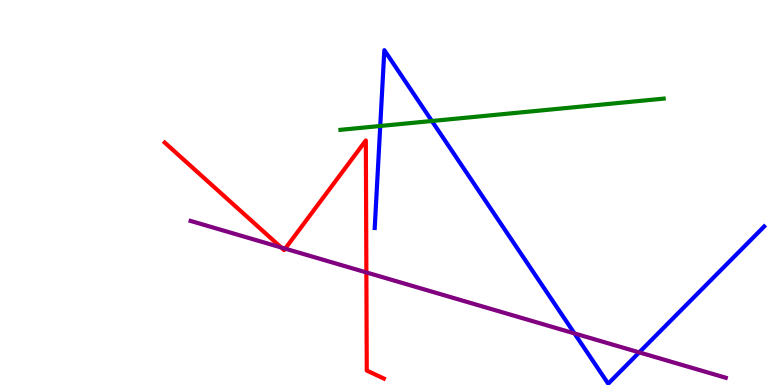[{'lines': ['blue', 'red'], 'intersections': []}, {'lines': ['green', 'red'], 'intersections': []}, {'lines': ['purple', 'red'], 'intersections': [{'x': 3.63, 'y': 3.57}, {'x': 3.68, 'y': 3.54}, {'x': 4.73, 'y': 2.92}]}, {'lines': ['blue', 'green'], 'intersections': [{'x': 4.91, 'y': 6.73}, {'x': 5.57, 'y': 6.86}]}, {'lines': ['blue', 'purple'], 'intersections': [{'x': 7.41, 'y': 1.34}, {'x': 8.25, 'y': 0.847}]}, {'lines': ['green', 'purple'], 'intersections': []}]